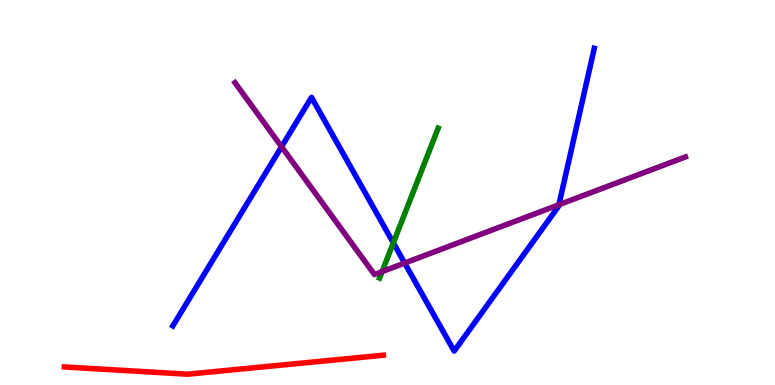[{'lines': ['blue', 'red'], 'intersections': []}, {'lines': ['green', 'red'], 'intersections': []}, {'lines': ['purple', 'red'], 'intersections': []}, {'lines': ['blue', 'green'], 'intersections': [{'x': 5.08, 'y': 3.69}]}, {'lines': ['blue', 'purple'], 'intersections': [{'x': 3.63, 'y': 6.19}, {'x': 5.22, 'y': 3.17}, {'x': 7.21, 'y': 4.68}]}, {'lines': ['green', 'purple'], 'intersections': [{'x': 4.93, 'y': 2.95}]}]